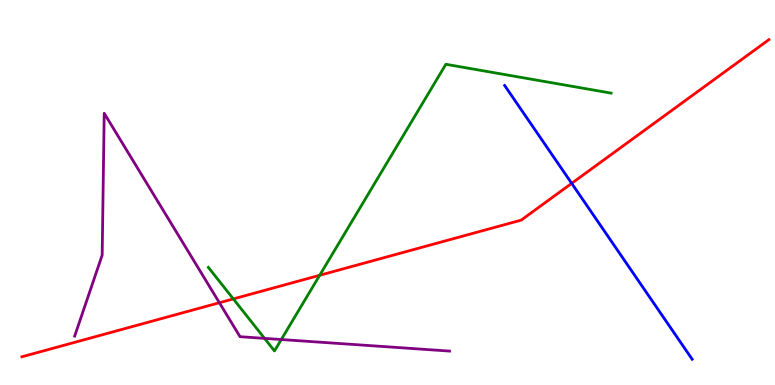[{'lines': ['blue', 'red'], 'intersections': [{'x': 7.38, 'y': 5.24}]}, {'lines': ['green', 'red'], 'intersections': [{'x': 3.01, 'y': 2.24}, {'x': 4.13, 'y': 2.85}]}, {'lines': ['purple', 'red'], 'intersections': [{'x': 2.83, 'y': 2.14}]}, {'lines': ['blue', 'green'], 'intersections': []}, {'lines': ['blue', 'purple'], 'intersections': []}, {'lines': ['green', 'purple'], 'intersections': [{'x': 3.41, 'y': 1.21}, {'x': 3.63, 'y': 1.18}]}]